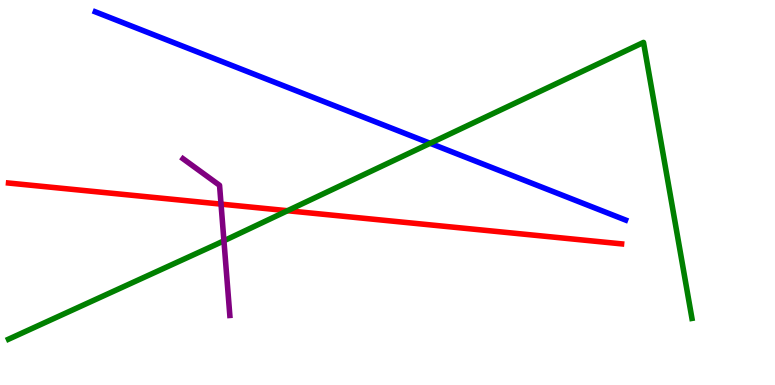[{'lines': ['blue', 'red'], 'intersections': []}, {'lines': ['green', 'red'], 'intersections': [{'x': 3.71, 'y': 4.53}]}, {'lines': ['purple', 'red'], 'intersections': [{'x': 2.85, 'y': 4.7}]}, {'lines': ['blue', 'green'], 'intersections': [{'x': 5.55, 'y': 6.28}]}, {'lines': ['blue', 'purple'], 'intersections': []}, {'lines': ['green', 'purple'], 'intersections': [{'x': 2.89, 'y': 3.75}]}]